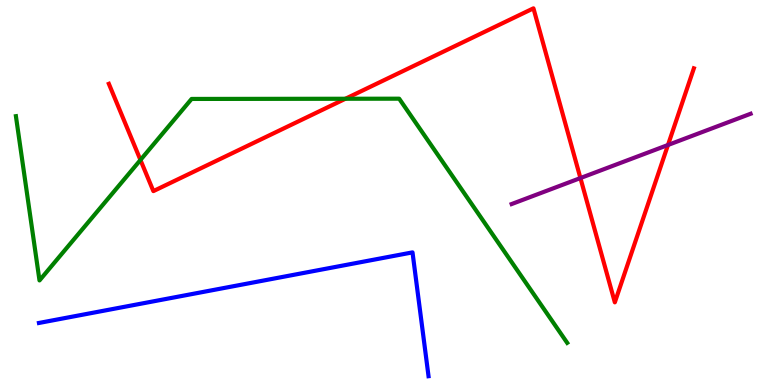[{'lines': ['blue', 'red'], 'intersections': []}, {'lines': ['green', 'red'], 'intersections': [{'x': 1.81, 'y': 5.85}, {'x': 4.46, 'y': 7.43}]}, {'lines': ['purple', 'red'], 'intersections': [{'x': 7.49, 'y': 5.38}, {'x': 8.62, 'y': 6.23}]}, {'lines': ['blue', 'green'], 'intersections': []}, {'lines': ['blue', 'purple'], 'intersections': []}, {'lines': ['green', 'purple'], 'intersections': []}]